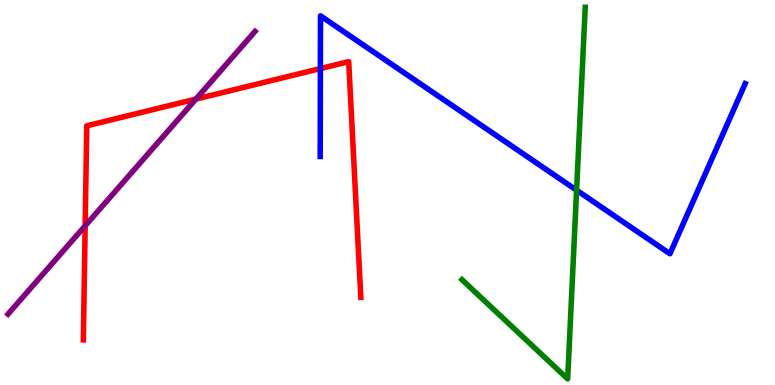[{'lines': ['blue', 'red'], 'intersections': [{'x': 4.13, 'y': 8.22}]}, {'lines': ['green', 'red'], 'intersections': []}, {'lines': ['purple', 'red'], 'intersections': [{'x': 1.1, 'y': 4.13}, {'x': 2.53, 'y': 7.43}]}, {'lines': ['blue', 'green'], 'intersections': [{'x': 7.44, 'y': 5.06}]}, {'lines': ['blue', 'purple'], 'intersections': []}, {'lines': ['green', 'purple'], 'intersections': []}]